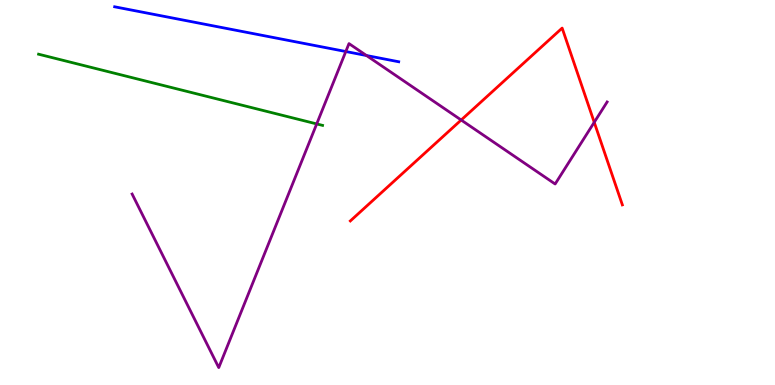[{'lines': ['blue', 'red'], 'intersections': []}, {'lines': ['green', 'red'], 'intersections': []}, {'lines': ['purple', 'red'], 'intersections': [{'x': 5.95, 'y': 6.88}, {'x': 7.67, 'y': 6.82}]}, {'lines': ['blue', 'green'], 'intersections': []}, {'lines': ['blue', 'purple'], 'intersections': [{'x': 4.46, 'y': 8.66}, {'x': 4.73, 'y': 8.56}]}, {'lines': ['green', 'purple'], 'intersections': [{'x': 4.09, 'y': 6.78}]}]